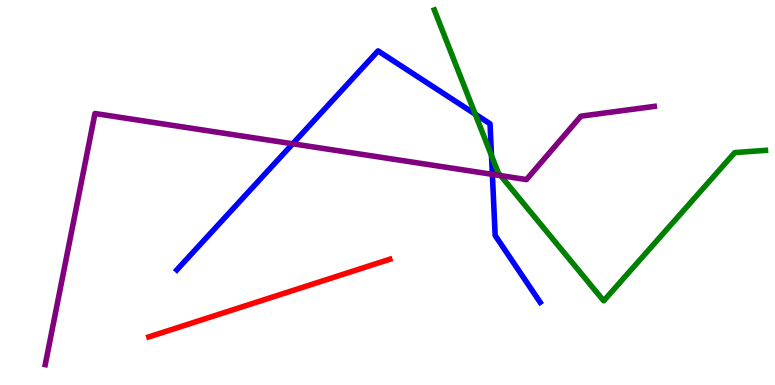[{'lines': ['blue', 'red'], 'intersections': []}, {'lines': ['green', 'red'], 'intersections': []}, {'lines': ['purple', 'red'], 'intersections': []}, {'lines': ['blue', 'green'], 'intersections': [{'x': 6.13, 'y': 7.04}, {'x': 6.34, 'y': 5.96}]}, {'lines': ['blue', 'purple'], 'intersections': [{'x': 3.78, 'y': 6.27}, {'x': 6.35, 'y': 5.47}]}, {'lines': ['green', 'purple'], 'intersections': [{'x': 6.46, 'y': 5.44}]}]